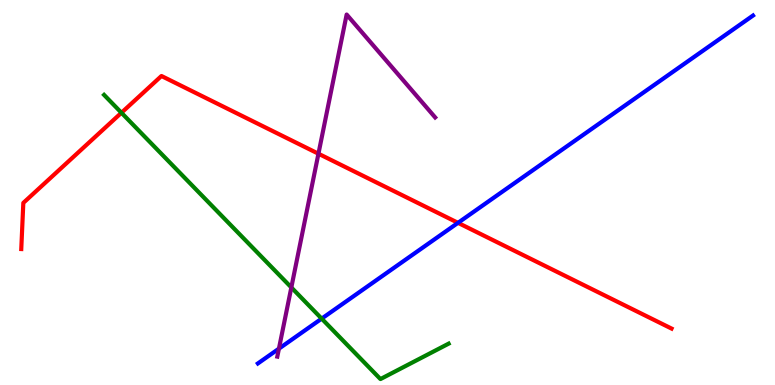[{'lines': ['blue', 'red'], 'intersections': [{'x': 5.91, 'y': 4.21}]}, {'lines': ['green', 'red'], 'intersections': [{'x': 1.57, 'y': 7.07}]}, {'lines': ['purple', 'red'], 'intersections': [{'x': 4.11, 'y': 6.01}]}, {'lines': ['blue', 'green'], 'intersections': [{'x': 4.15, 'y': 1.72}]}, {'lines': ['blue', 'purple'], 'intersections': [{'x': 3.6, 'y': 0.944}]}, {'lines': ['green', 'purple'], 'intersections': [{'x': 3.76, 'y': 2.53}]}]